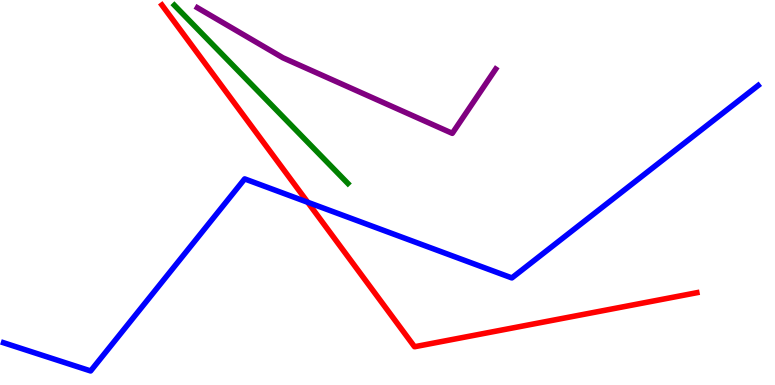[{'lines': ['blue', 'red'], 'intersections': [{'x': 3.97, 'y': 4.75}]}, {'lines': ['green', 'red'], 'intersections': []}, {'lines': ['purple', 'red'], 'intersections': []}, {'lines': ['blue', 'green'], 'intersections': []}, {'lines': ['blue', 'purple'], 'intersections': []}, {'lines': ['green', 'purple'], 'intersections': []}]